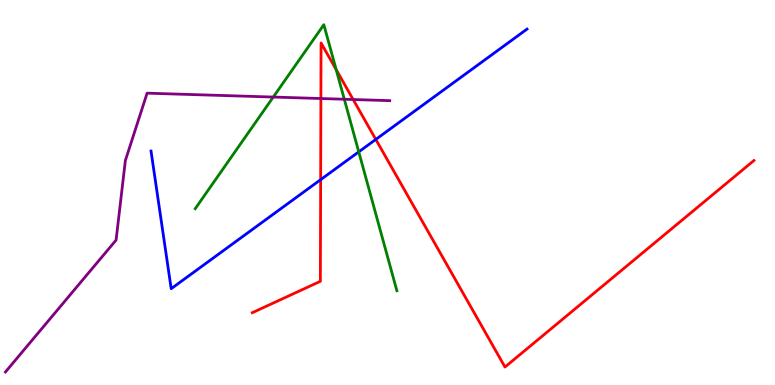[{'lines': ['blue', 'red'], 'intersections': [{'x': 4.14, 'y': 5.33}, {'x': 4.85, 'y': 6.38}]}, {'lines': ['green', 'red'], 'intersections': [{'x': 4.34, 'y': 8.19}]}, {'lines': ['purple', 'red'], 'intersections': [{'x': 4.14, 'y': 7.44}, {'x': 4.56, 'y': 7.42}]}, {'lines': ['blue', 'green'], 'intersections': [{'x': 4.63, 'y': 6.06}]}, {'lines': ['blue', 'purple'], 'intersections': []}, {'lines': ['green', 'purple'], 'intersections': [{'x': 3.53, 'y': 7.48}, {'x': 4.44, 'y': 7.42}]}]